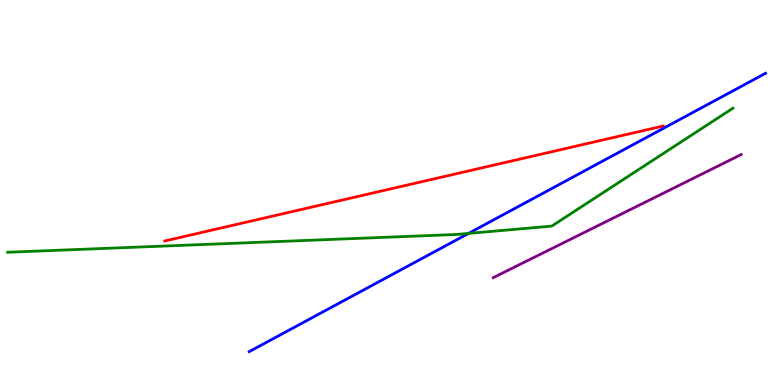[{'lines': ['blue', 'red'], 'intersections': []}, {'lines': ['green', 'red'], 'intersections': []}, {'lines': ['purple', 'red'], 'intersections': []}, {'lines': ['blue', 'green'], 'intersections': [{'x': 6.05, 'y': 3.94}]}, {'lines': ['blue', 'purple'], 'intersections': []}, {'lines': ['green', 'purple'], 'intersections': []}]